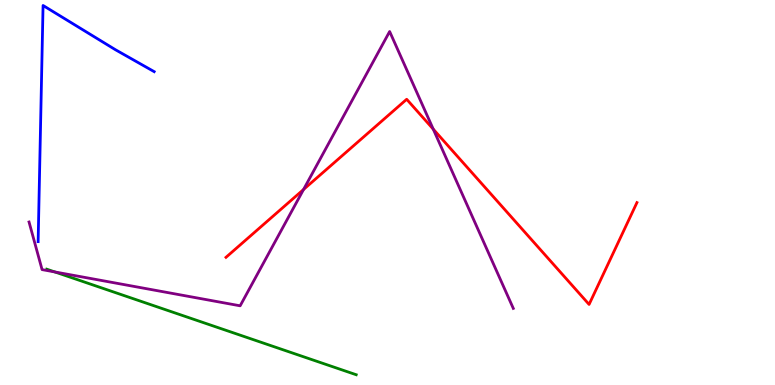[{'lines': ['blue', 'red'], 'intersections': []}, {'lines': ['green', 'red'], 'intersections': []}, {'lines': ['purple', 'red'], 'intersections': [{'x': 3.92, 'y': 5.08}, {'x': 5.59, 'y': 6.65}]}, {'lines': ['blue', 'green'], 'intersections': []}, {'lines': ['blue', 'purple'], 'intersections': []}, {'lines': ['green', 'purple'], 'intersections': [{'x': 0.707, 'y': 2.94}]}]